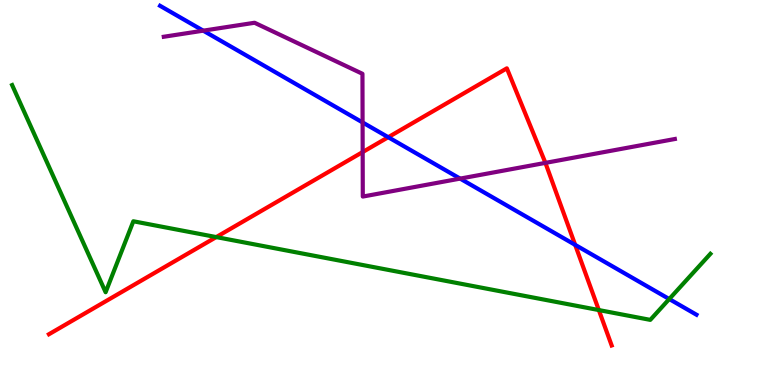[{'lines': ['blue', 'red'], 'intersections': [{'x': 5.01, 'y': 6.44}, {'x': 7.42, 'y': 3.64}]}, {'lines': ['green', 'red'], 'intersections': [{'x': 2.79, 'y': 3.84}, {'x': 7.73, 'y': 1.95}]}, {'lines': ['purple', 'red'], 'intersections': [{'x': 4.68, 'y': 6.05}, {'x': 7.04, 'y': 5.77}]}, {'lines': ['blue', 'green'], 'intersections': [{'x': 8.64, 'y': 2.23}]}, {'lines': ['blue', 'purple'], 'intersections': [{'x': 2.62, 'y': 9.2}, {'x': 4.68, 'y': 6.82}, {'x': 5.94, 'y': 5.36}]}, {'lines': ['green', 'purple'], 'intersections': []}]